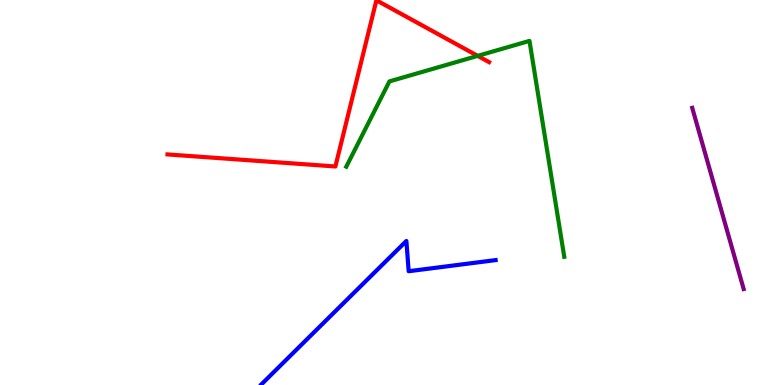[{'lines': ['blue', 'red'], 'intersections': []}, {'lines': ['green', 'red'], 'intersections': [{'x': 6.16, 'y': 8.55}]}, {'lines': ['purple', 'red'], 'intersections': []}, {'lines': ['blue', 'green'], 'intersections': []}, {'lines': ['blue', 'purple'], 'intersections': []}, {'lines': ['green', 'purple'], 'intersections': []}]